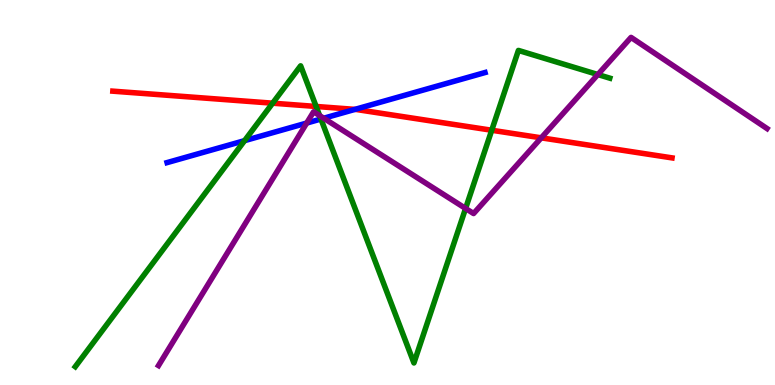[{'lines': ['blue', 'red'], 'intersections': [{'x': 4.58, 'y': 7.16}]}, {'lines': ['green', 'red'], 'intersections': [{'x': 3.52, 'y': 7.32}, {'x': 4.08, 'y': 7.23}, {'x': 6.34, 'y': 6.62}]}, {'lines': ['purple', 'red'], 'intersections': [{'x': 6.98, 'y': 6.42}]}, {'lines': ['blue', 'green'], 'intersections': [{'x': 3.16, 'y': 6.35}, {'x': 4.14, 'y': 6.91}]}, {'lines': ['blue', 'purple'], 'intersections': [{'x': 3.96, 'y': 6.8}, {'x': 4.18, 'y': 6.93}]}, {'lines': ['green', 'purple'], 'intersections': [{'x': 4.12, 'y': 7.0}, {'x': 6.01, 'y': 4.59}, {'x': 7.71, 'y': 8.06}]}]